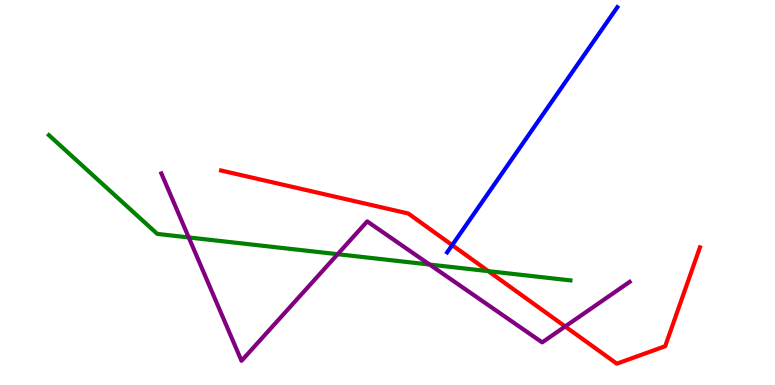[{'lines': ['blue', 'red'], 'intersections': [{'x': 5.83, 'y': 3.63}]}, {'lines': ['green', 'red'], 'intersections': [{'x': 6.3, 'y': 2.96}]}, {'lines': ['purple', 'red'], 'intersections': [{'x': 7.29, 'y': 1.52}]}, {'lines': ['blue', 'green'], 'intersections': []}, {'lines': ['blue', 'purple'], 'intersections': []}, {'lines': ['green', 'purple'], 'intersections': [{'x': 2.44, 'y': 3.83}, {'x': 4.36, 'y': 3.4}, {'x': 5.54, 'y': 3.13}]}]